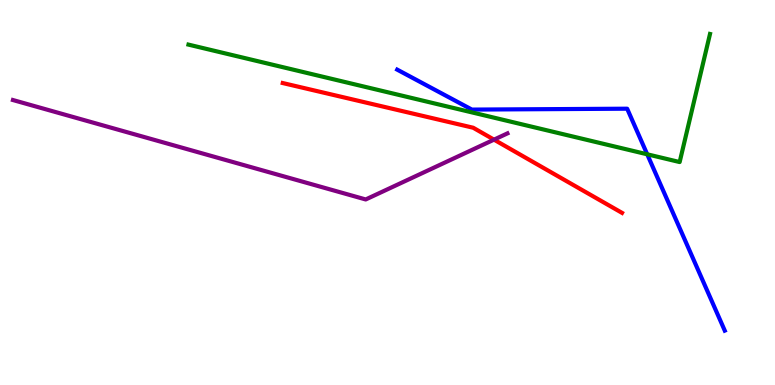[{'lines': ['blue', 'red'], 'intersections': []}, {'lines': ['green', 'red'], 'intersections': []}, {'lines': ['purple', 'red'], 'intersections': [{'x': 6.37, 'y': 6.37}]}, {'lines': ['blue', 'green'], 'intersections': [{'x': 8.35, 'y': 5.99}]}, {'lines': ['blue', 'purple'], 'intersections': []}, {'lines': ['green', 'purple'], 'intersections': []}]